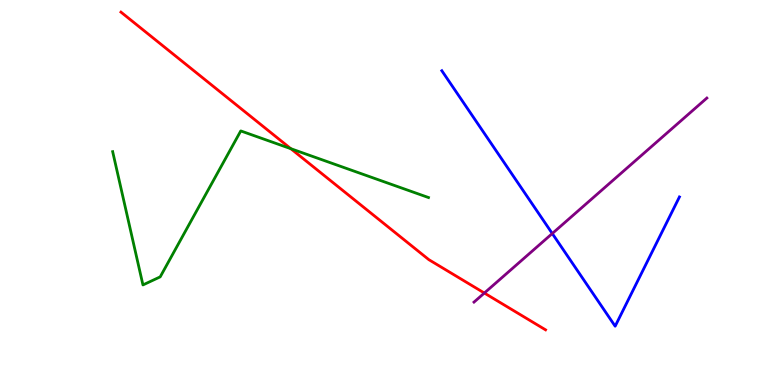[{'lines': ['blue', 'red'], 'intersections': []}, {'lines': ['green', 'red'], 'intersections': [{'x': 3.75, 'y': 6.14}]}, {'lines': ['purple', 'red'], 'intersections': [{'x': 6.25, 'y': 2.39}]}, {'lines': ['blue', 'green'], 'intersections': []}, {'lines': ['blue', 'purple'], 'intersections': [{'x': 7.13, 'y': 3.93}]}, {'lines': ['green', 'purple'], 'intersections': []}]